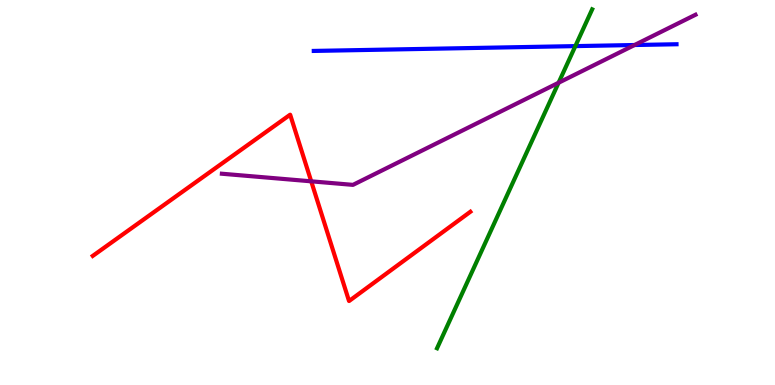[{'lines': ['blue', 'red'], 'intersections': []}, {'lines': ['green', 'red'], 'intersections': []}, {'lines': ['purple', 'red'], 'intersections': [{'x': 4.02, 'y': 5.29}]}, {'lines': ['blue', 'green'], 'intersections': [{'x': 7.42, 'y': 8.8}]}, {'lines': ['blue', 'purple'], 'intersections': [{'x': 8.19, 'y': 8.83}]}, {'lines': ['green', 'purple'], 'intersections': [{'x': 7.21, 'y': 7.85}]}]